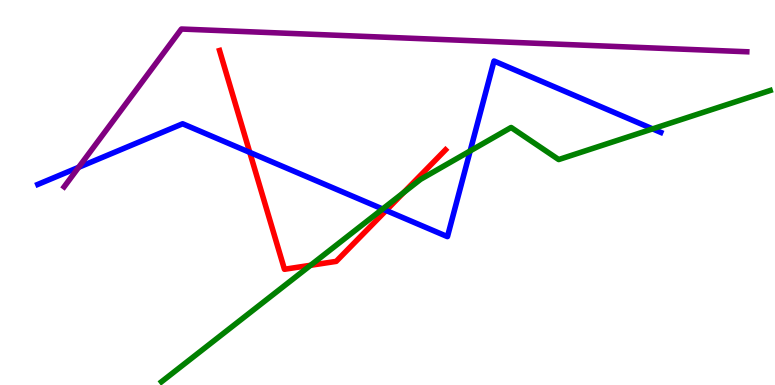[{'lines': ['blue', 'red'], 'intersections': [{'x': 3.22, 'y': 6.04}, {'x': 4.98, 'y': 4.53}]}, {'lines': ['green', 'red'], 'intersections': [{'x': 4.01, 'y': 3.11}, {'x': 5.21, 'y': 5.0}]}, {'lines': ['purple', 'red'], 'intersections': []}, {'lines': ['blue', 'green'], 'intersections': [{'x': 4.94, 'y': 4.57}, {'x': 6.07, 'y': 6.08}, {'x': 8.42, 'y': 6.65}]}, {'lines': ['blue', 'purple'], 'intersections': [{'x': 1.01, 'y': 5.65}]}, {'lines': ['green', 'purple'], 'intersections': []}]